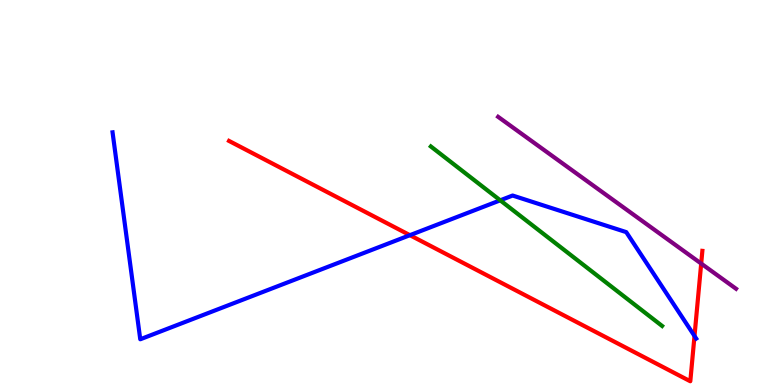[{'lines': ['blue', 'red'], 'intersections': [{'x': 5.29, 'y': 3.89}, {'x': 8.96, 'y': 1.27}]}, {'lines': ['green', 'red'], 'intersections': []}, {'lines': ['purple', 'red'], 'intersections': [{'x': 9.05, 'y': 3.15}]}, {'lines': ['blue', 'green'], 'intersections': [{'x': 6.45, 'y': 4.8}]}, {'lines': ['blue', 'purple'], 'intersections': []}, {'lines': ['green', 'purple'], 'intersections': []}]